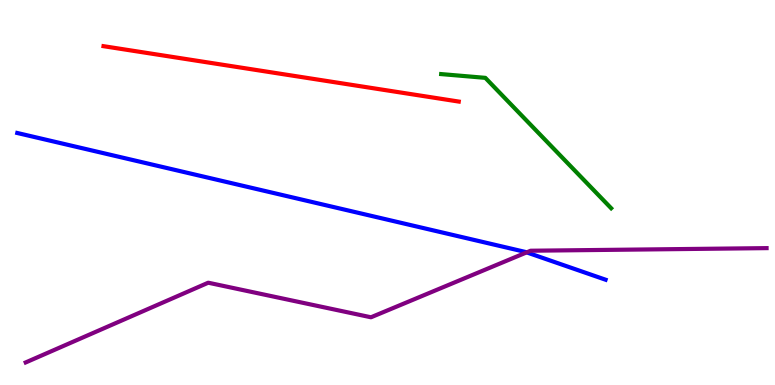[{'lines': ['blue', 'red'], 'intersections': []}, {'lines': ['green', 'red'], 'intersections': []}, {'lines': ['purple', 'red'], 'intersections': []}, {'lines': ['blue', 'green'], 'intersections': []}, {'lines': ['blue', 'purple'], 'intersections': [{'x': 6.8, 'y': 3.44}]}, {'lines': ['green', 'purple'], 'intersections': []}]